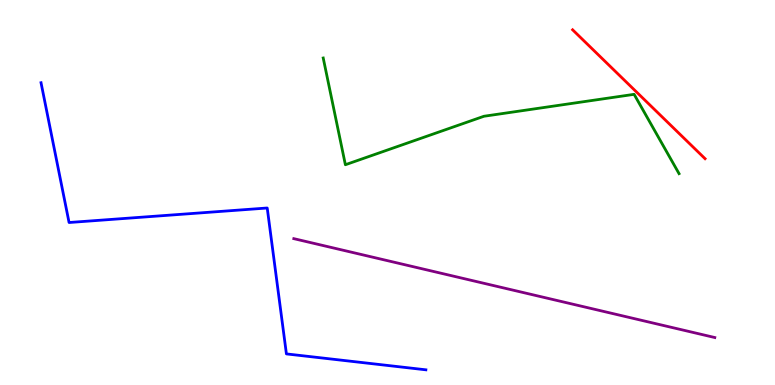[{'lines': ['blue', 'red'], 'intersections': []}, {'lines': ['green', 'red'], 'intersections': []}, {'lines': ['purple', 'red'], 'intersections': []}, {'lines': ['blue', 'green'], 'intersections': []}, {'lines': ['blue', 'purple'], 'intersections': []}, {'lines': ['green', 'purple'], 'intersections': []}]